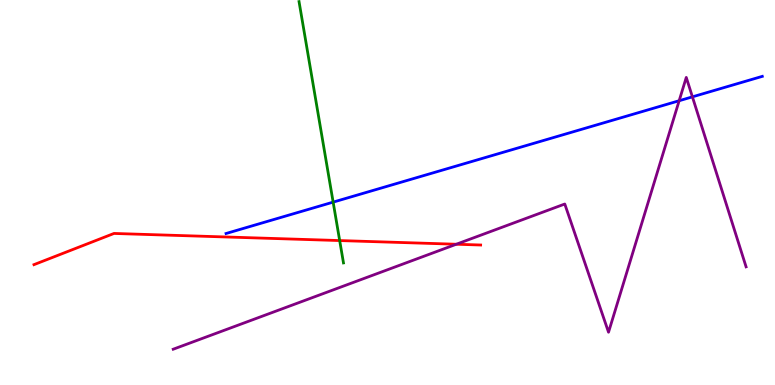[{'lines': ['blue', 'red'], 'intersections': []}, {'lines': ['green', 'red'], 'intersections': [{'x': 4.38, 'y': 3.75}]}, {'lines': ['purple', 'red'], 'intersections': [{'x': 5.89, 'y': 3.66}]}, {'lines': ['blue', 'green'], 'intersections': [{'x': 4.3, 'y': 4.75}]}, {'lines': ['blue', 'purple'], 'intersections': [{'x': 8.76, 'y': 7.38}, {'x': 8.93, 'y': 7.48}]}, {'lines': ['green', 'purple'], 'intersections': []}]